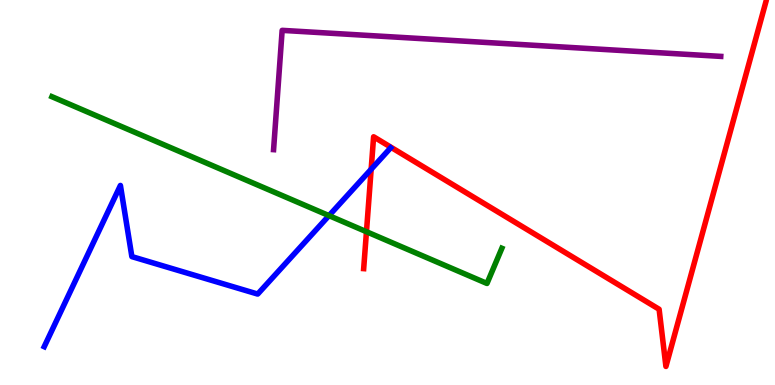[{'lines': ['blue', 'red'], 'intersections': [{'x': 4.79, 'y': 5.6}]}, {'lines': ['green', 'red'], 'intersections': [{'x': 4.73, 'y': 3.98}]}, {'lines': ['purple', 'red'], 'intersections': []}, {'lines': ['blue', 'green'], 'intersections': [{'x': 4.25, 'y': 4.4}]}, {'lines': ['blue', 'purple'], 'intersections': []}, {'lines': ['green', 'purple'], 'intersections': []}]